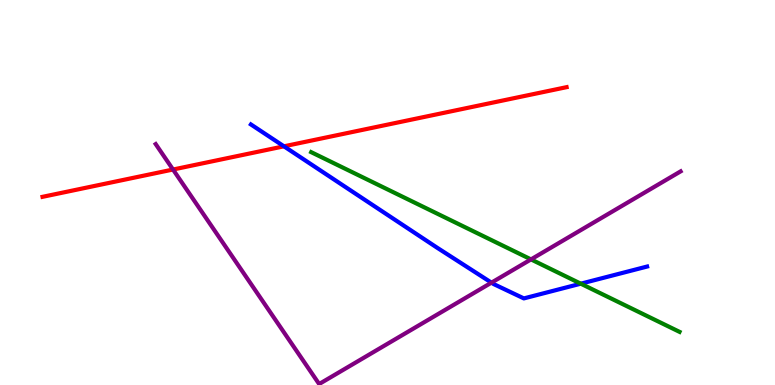[{'lines': ['blue', 'red'], 'intersections': [{'x': 3.66, 'y': 6.2}]}, {'lines': ['green', 'red'], 'intersections': []}, {'lines': ['purple', 'red'], 'intersections': [{'x': 2.23, 'y': 5.6}]}, {'lines': ['blue', 'green'], 'intersections': [{'x': 7.49, 'y': 2.63}]}, {'lines': ['blue', 'purple'], 'intersections': [{'x': 6.34, 'y': 2.66}]}, {'lines': ['green', 'purple'], 'intersections': [{'x': 6.85, 'y': 3.26}]}]